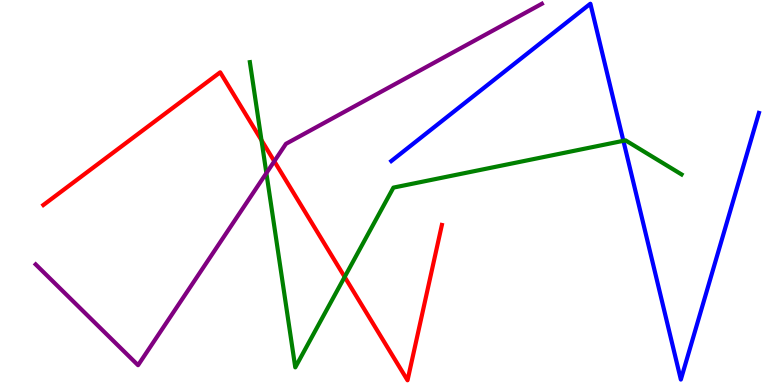[{'lines': ['blue', 'red'], 'intersections': []}, {'lines': ['green', 'red'], 'intersections': [{'x': 3.37, 'y': 6.36}, {'x': 4.45, 'y': 2.81}]}, {'lines': ['purple', 'red'], 'intersections': [{'x': 3.54, 'y': 5.81}]}, {'lines': ['blue', 'green'], 'intersections': [{'x': 8.04, 'y': 6.34}]}, {'lines': ['blue', 'purple'], 'intersections': []}, {'lines': ['green', 'purple'], 'intersections': [{'x': 3.44, 'y': 5.5}]}]